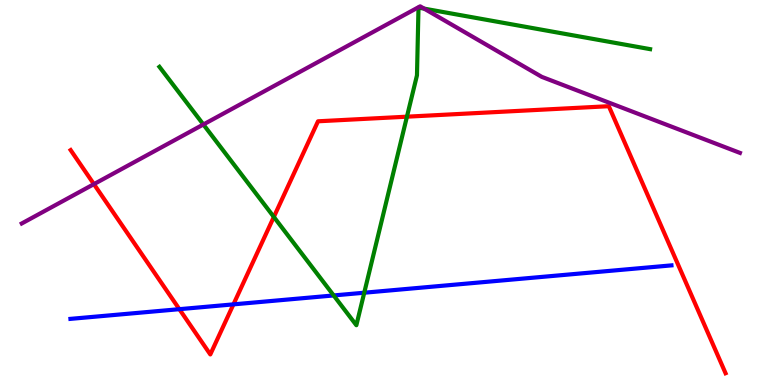[{'lines': ['blue', 'red'], 'intersections': [{'x': 2.31, 'y': 1.97}, {'x': 3.01, 'y': 2.09}]}, {'lines': ['green', 'red'], 'intersections': [{'x': 3.53, 'y': 4.37}, {'x': 5.25, 'y': 6.97}]}, {'lines': ['purple', 'red'], 'intersections': [{'x': 1.21, 'y': 5.22}]}, {'lines': ['blue', 'green'], 'intersections': [{'x': 4.31, 'y': 2.33}, {'x': 4.7, 'y': 2.4}]}, {'lines': ['blue', 'purple'], 'intersections': []}, {'lines': ['green', 'purple'], 'intersections': [{'x': 2.62, 'y': 6.77}, {'x': 5.47, 'y': 9.78}]}]